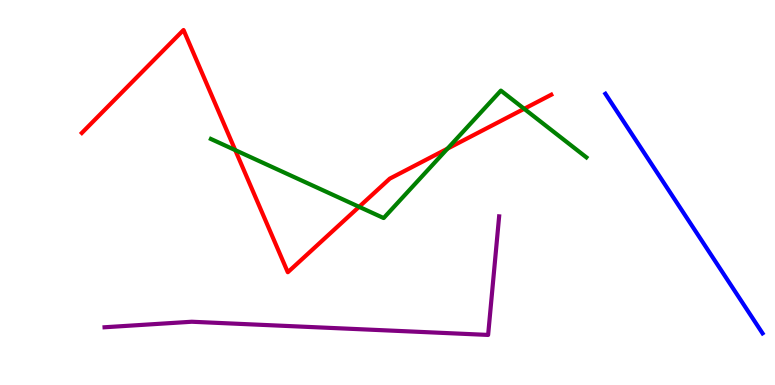[{'lines': ['blue', 'red'], 'intersections': []}, {'lines': ['green', 'red'], 'intersections': [{'x': 3.04, 'y': 6.1}, {'x': 4.63, 'y': 4.63}, {'x': 5.77, 'y': 6.14}, {'x': 6.76, 'y': 7.17}]}, {'lines': ['purple', 'red'], 'intersections': []}, {'lines': ['blue', 'green'], 'intersections': []}, {'lines': ['blue', 'purple'], 'intersections': []}, {'lines': ['green', 'purple'], 'intersections': []}]